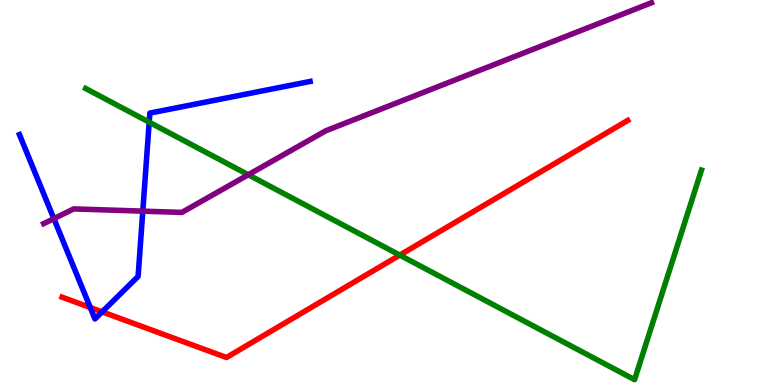[{'lines': ['blue', 'red'], 'intersections': [{'x': 1.16, 'y': 2.01}, {'x': 1.32, 'y': 1.9}]}, {'lines': ['green', 'red'], 'intersections': [{'x': 5.16, 'y': 3.37}]}, {'lines': ['purple', 'red'], 'intersections': []}, {'lines': ['blue', 'green'], 'intersections': [{'x': 1.93, 'y': 6.83}]}, {'lines': ['blue', 'purple'], 'intersections': [{'x': 0.695, 'y': 4.32}, {'x': 1.84, 'y': 4.52}]}, {'lines': ['green', 'purple'], 'intersections': [{'x': 3.2, 'y': 5.46}]}]